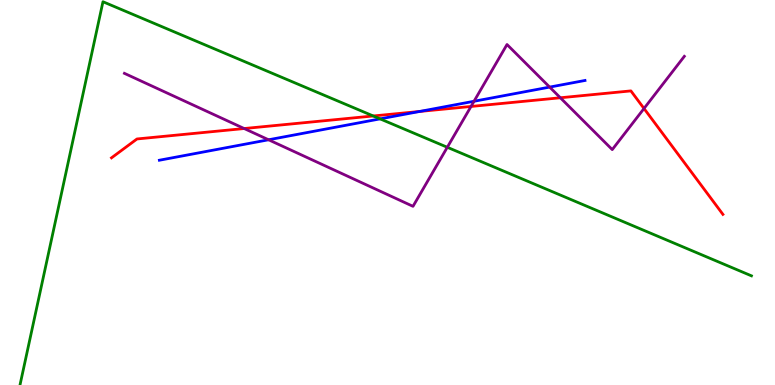[{'lines': ['blue', 'red'], 'intersections': [{'x': 5.41, 'y': 7.1}]}, {'lines': ['green', 'red'], 'intersections': [{'x': 4.82, 'y': 6.99}]}, {'lines': ['purple', 'red'], 'intersections': [{'x': 3.15, 'y': 6.66}, {'x': 6.08, 'y': 7.23}, {'x': 7.23, 'y': 7.46}, {'x': 8.31, 'y': 7.18}]}, {'lines': ['blue', 'green'], 'intersections': [{'x': 4.9, 'y': 6.91}]}, {'lines': ['blue', 'purple'], 'intersections': [{'x': 3.47, 'y': 6.37}, {'x': 6.12, 'y': 7.37}, {'x': 7.09, 'y': 7.74}]}, {'lines': ['green', 'purple'], 'intersections': [{'x': 5.77, 'y': 6.17}]}]